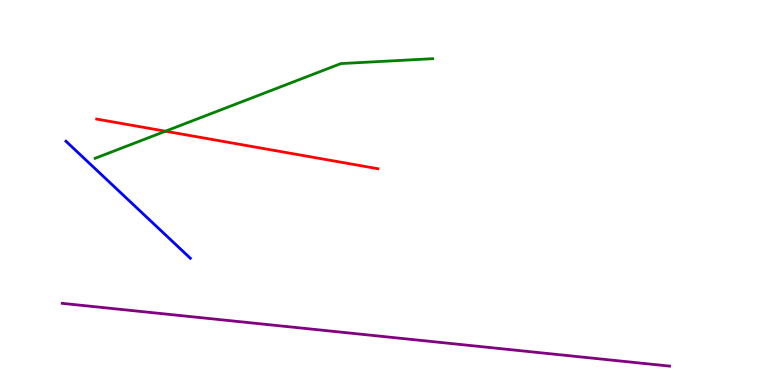[{'lines': ['blue', 'red'], 'intersections': []}, {'lines': ['green', 'red'], 'intersections': [{'x': 2.13, 'y': 6.59}]}, {'lines': ['purple', 'red'], 'intersections': []}, {'lines': ['blue', 'green'], 'intersections': []}, {'lines': ['blue', 'purple'], 'intersections': []}, {'lines': ['green', 'purple'], 'intersections': []}]